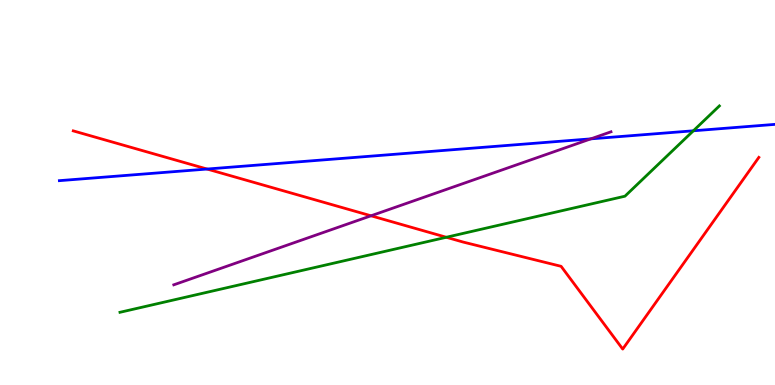[{'lines': ['blue', 'red'], 'intersections': [{'x': 2.67, 'y': 5.61}]}, {'lines': ['green', 'red'], 'intersections': [{'x': 5.76, 'y': 3.84}]}, {'lines': ['purple', 'red'], 'intersections': [{'x': 4.79, 'y': 4.4}]}, {'lines': ['blue', 'green'], 'intersections': [{'x': 8.95, 'y': 6.6}]}, {'lines': ['blue', 'purple'], 'intersections': [{'x': 7.62, 'y': 6.39}]}, {'lines': ['green', 'purple'], 'intersections': []}]